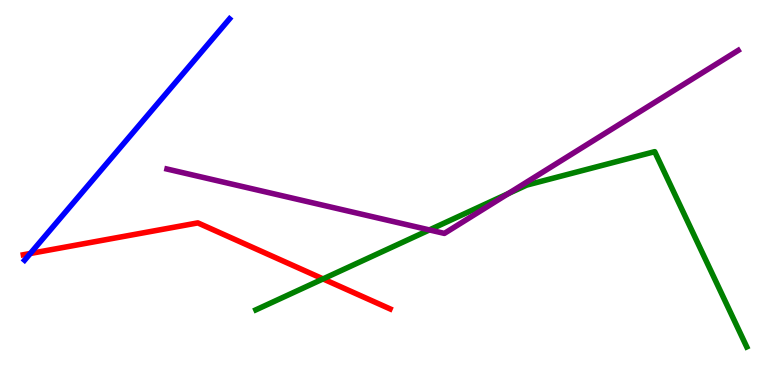[{'lines': ['blue', 'red'], 'intersections': [{'x': 0.391, 'y': 3.42}]}, {'lines': ['green', 'red'], 'intersections': [{'x': 4.17, 'y': 2.76}]}, {'lines': ['purple', 'red'], 'intersections': []}, {'lines': ['blue', 'green'], 'intersections': []}, {'lines': ['blue', 'purple'], 'intersections': []}, {'lines': ['green', 'purple'], 'intersections': [{'x': 5.54, 'y': 4.03}, {'x': 6.56, 'y': 4.97}]}]